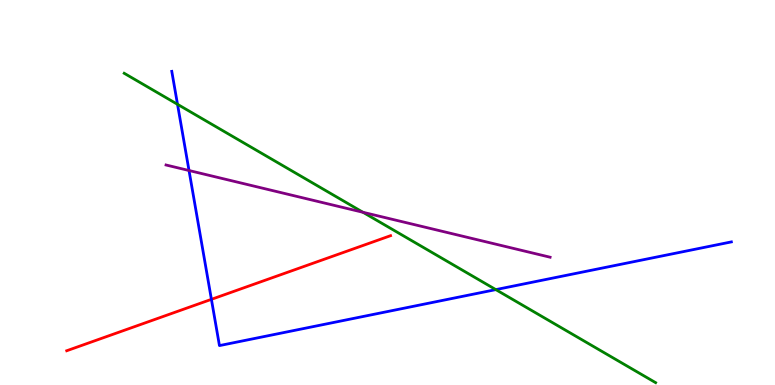[{'lines': ['blue', 'red'], 'intersections': [{'x': 2.73, 'y': 2.22}]}, {'lines': ['green', 'red'], 'intersections': []}, {'lines': ['purple', 'red'], 'intersections': []}, {'lines': ['blue', 'green'], 'intersections': [{'x': 2.29, 'y': 7.29}, {'x': 6.4, 'y': 2.48}]}, {'lines': ['blue', 'purple'], 'intersections': [{'x': 2.44, 'y': 5.57}]}, {'lines': ['green', 'purple'], 'intersections': [{'x': 4.68, 'y': 4.49}]}]